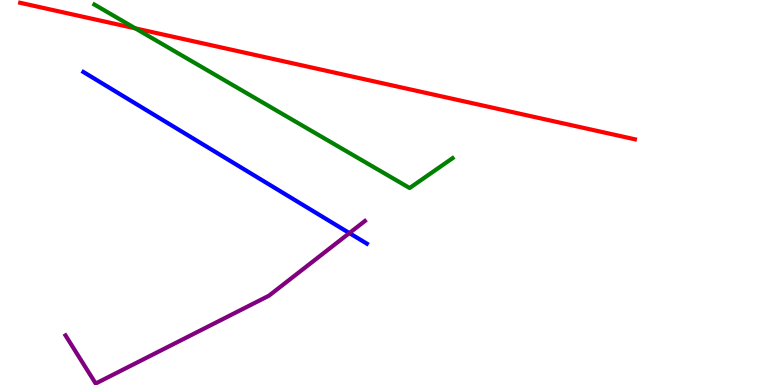[{'lines': ['blue', 'red'], 'intersections': []}, {'lines': ['green', 'red'], 'intersections': [{'x': 1.75, 'y': 9.26}]}, {'lines': ['purple', 'red'], 'intersections': []}, {'lines': ['blue', 'green'], 'intersections': []}, {'lines': ['blue', 'purple'], 'intersections': [{'x': 4.51, 'y': 3.95}]}, {'lines': ['green', 'purple'], 'intersections': []}]